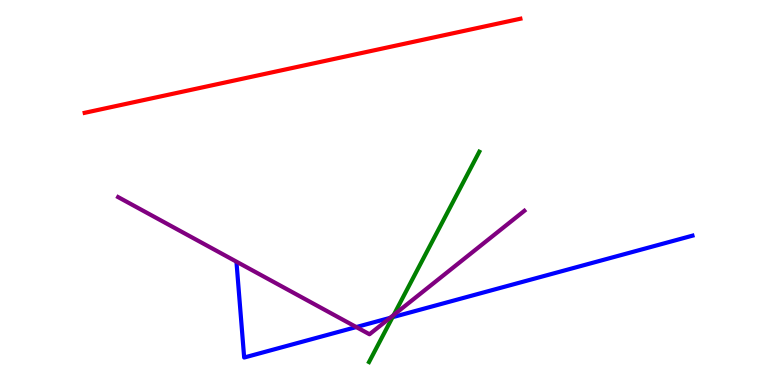[{'lines': ['blue', 'red'], 'intersections': []}, {'lines': ['green', 'red'], 'intersections': []}, {'lines': ['purple', 'red'], 'intersections': []}, {'lines': ['blue', 'green'], 'intersections': [{'x': 5.07, 'y': 1.76}]}, {'lines': ['blue', 'purple'], 'intersections': [{'x': 4.6, 'y': 1.51}, {'x': 5.03, 'y': 1.74}]}, {'lines': ['green', 'purple'], 'intersections': [{'x': 5.08, 'y': 1.82}]}]